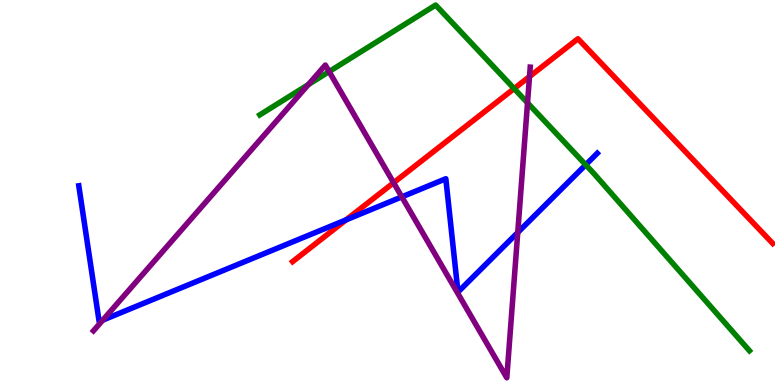[{'lines': ['blue', 'red'], 'intersections': [{'x': 4.47, 'y': 4.29}]}, {'lines': ['green', 'red'], 'intersections': [{'x': 6.63, 'y': 7.7}]}, {'lines': ['purple', 'red'], 'intersections': [{'x': 5.08, 'y': 5.25}, {'x': 6.83, 'y': 8.01}]}, {'lines': ['blue', 'green'], 'intersections': [{'x': 7.56, 'y': 5.72}]}, {'lines': ['blue', 'purple'], 'intersections': [{'x': 1.33, 'y': 1.68}, {'x': 5.18, 'y': 4.89}, {'x': 6.68, 'y': 3.96}]}, {'lines': ['green', 'purple'], 'intersections': [{'x': 3.98, 'y': 7.8}, {'x': 4.25, 'y': 8.14}, {'x': 6.81, 'y': 7.33}]}]